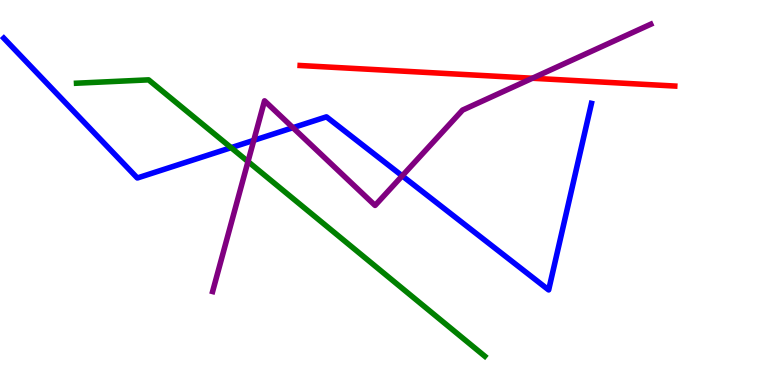[{'lines': ['blue', 'red'], 'intersections': []}, {'lines': ['green', 'red'], 'intersections': []}, {'lines': ['purple', 'red'], 'intersections': [{'x': 6.87, 'y': 7.97}]}, {'lines': ['blue', 'green'], 'intersections': [{'x': 2.98, 'y': 6.16}]}, {'lines': ['blue', 'purple'], 'intersections': [{'x': 3.27, 'y': 6.35}, {'x': 3.78, 'y': 6.68}, {'x': 5.19, 'y': 5.43}]}, {'lines': ['green', 'purple'], 'intersections': [{'x': 3.2, 'y': 5.8}]}]